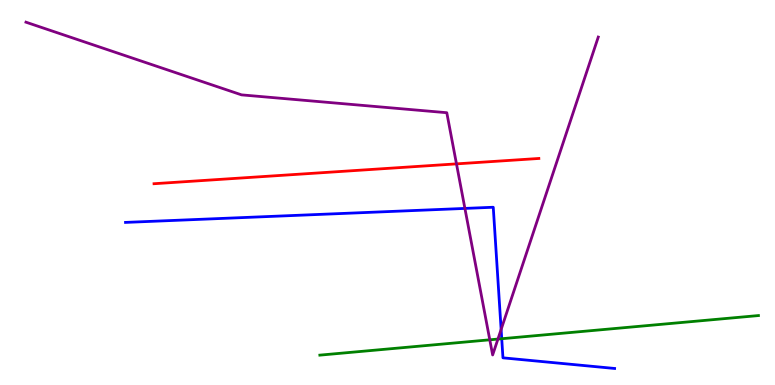[{'lines': ['blue', 'red'], 'intersections': []}, {'lines': ['green', 'red'], 'intersections': []}, {'lines': ['purple', 'red'], 'intersections': [{'x': 5.89, 'y': 5.74}]}, {'lines': ['blue', 'green'], 'intersections': [{'x': 6.47, 'y': 1.2}]}, {'lines': ['blue', 'purple'], 'intersections': [{'x': 6.0, 'y': 4.59}, {'x': 6.47, 'y': 1.44}]}, {'lines': ['green', 'purple'], 'intersections': [{'x': 6.32, 'y': 1.17}, {'x': 6.42, 'y': 1.19}]}]